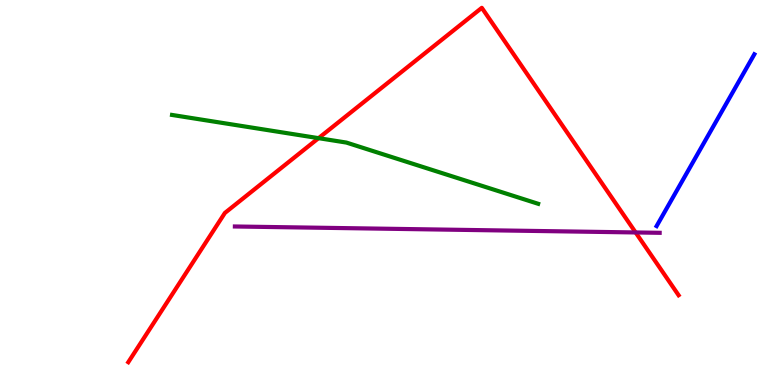[{'lines': ['blue', 'red'], 'intersections': []}, {'lines': ['green', 'red'], 'intersections': [{'x': 4.11, 'y': 6.41}]}, {'lines': ['purple', 'red'], 'intersections': [{'x': 8.2, 'y': 3.96}]}, {'lines': ['blue', 'green'], 'intersections': []}, {'lines': ['blue', 'purple'], 'intersections': []}, {'lines': ['green', 'purple'], 'intersections': []}]